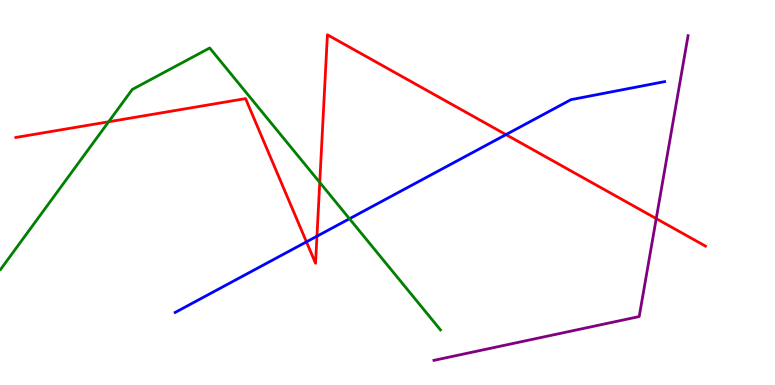[{'lines': ['blue', 'red'], 'intersections': [{'x': 3.95, 'y': 3.72}, {'x': 4.09, 'y': 3.86}, {'x': 6.53, 'y': 6.5}]}, {'lines': ['green', 'red'], 'intersections': [{'x': 1.4, 'y': 6.84}, {'x': 4.13, 'y': 5.26}]}, {'lines': ['purple', 'red'], 'intersections': [{'x': 8.47, 'y': 4.32}]}, {'lines': ['blue', 'green'], 'intersections': [{'x': 4.51, 'y': 4.32}]}, {'lines': ['blue', 'purple'], 'intersections': []}, {'lines': ['green', 'purple'], 'intersections': []}]